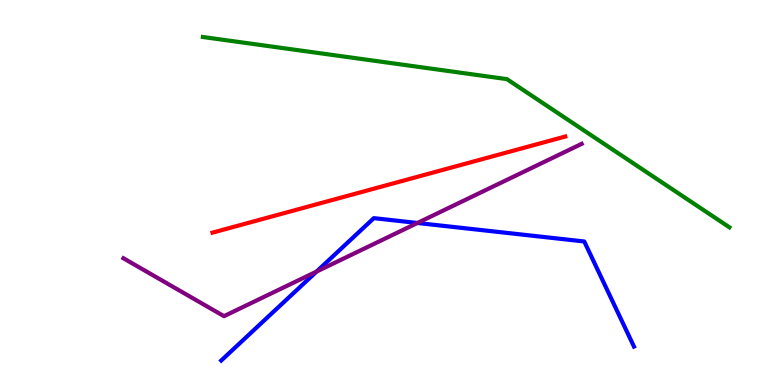[{'lines': ['blue', 'red'], 'intersections': []}, {'lines': ['green', 'red'], 'intersections': []}, {'lines': ['purple', 'red'], 'intersections': []}, {'lines': ['blue', 'green'], 'intersections': []}, {'lines': ['blue', 'purple'], 'intersections': [{'x': 4.08, 'y': 2.95}, {'x': 5.39, 'y': 4.21}]}, {'lines': ['green', 'purple'], 'intersections': []}]